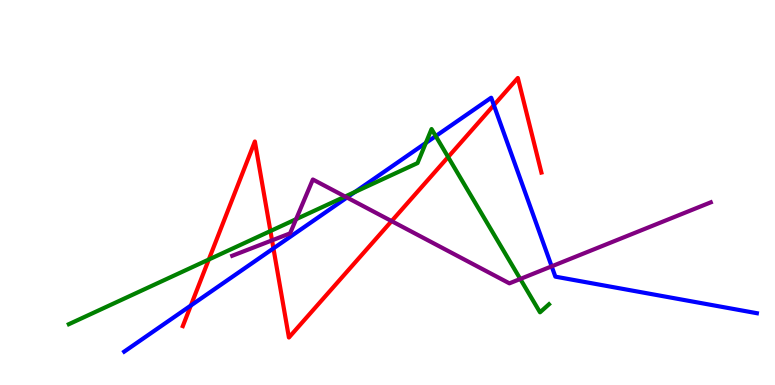[{'lines': ['blue', 'red'], 'intersections': [{'x': 2.46, 'y': 2.06}, {'x': 3.53, 'y': 3.55}, {'x': 6.37, 'y': 7.27}]}, {'lines': ['green', 'red'], 'intersections': [{'x': 2.69, 'y': 3.26}, {'x': 3.49, 'y': 4.0}, {'x': 5.78, 'y': 5.92}]}, {'lines': ['purple', 'red'], 'intersections': [{'x': 3.51, 'y': 3.76}, {'x': 5.05, 'y': 4.26}]}, {'lines': ['blue', 'green'], 'intersections': [{'x': 4.58, 'y': 5.01}, {'x': 5.49, 'y': 6.29}, {'x': 5.62, 'y': 6.47}]}, {'lines': ['blue', 'purple'], 'intersections': [{'x': 4.48, 'y': 4.87}, {'x': 7.12, 'y': 3.08}]}, {'lines': ['green', 'purple'], 'intersections': [{'x': 3.82, 'y': 4.31}, {'x': 4.45, 'y': 4.9}, {'x': 6.71, 'y': 2.75}]}]